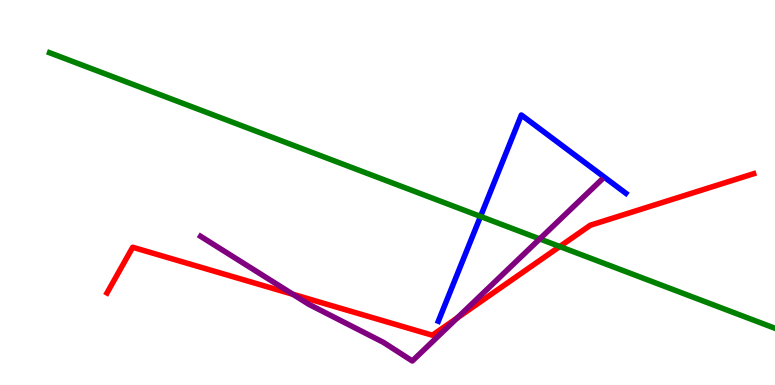[{'lines': ['blue', 'red'], 'intersections': []}, {'lines': ['green', 'red'], 'intersections': [{'x': 7.22, 'y': 3.6}]}, {'lines': ['purple', 'red'], 'intersections': [{'x': 3.78, 'y': 2.36}, {'x': 5.9, 'y': 1.74}]}, {'lines': ['blue', 'green'], 'intersections': [{'x': 6.2, 'y': 4.38}]}, {'lines': ['blue', 'purple'], 'intersections': []}, {'lines': ['green', 'purple'], 'intersections': [{'x': 6.96, 'y': 3.79}]}]